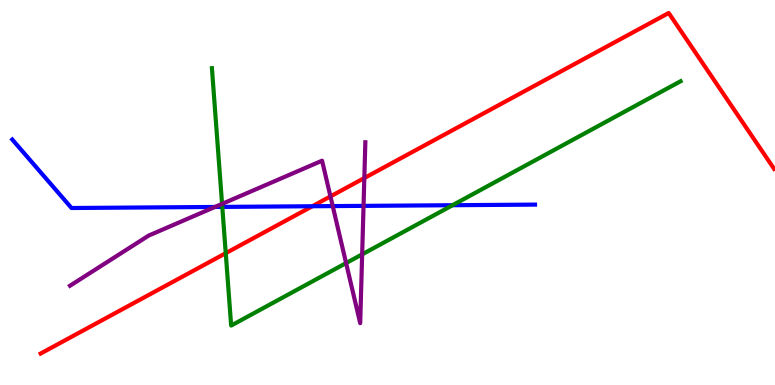[{'lines': ['blue', 'red'], 'intersections': [{'x': 4.03, 'y': 4.64}]}, {'lines': ['green', 'red'], 'intersections': [{'x': 2.91, 'y': 3.42}]}, {'lines': ['purple', 'red'], 'intersections': [{'x': 4.26, 'y': 4.9}, {'x': 4.7, 'y': 5.38}]}, {'lines': ['blue', 'green'], 'intersections': [{'x': 2.87, 'y': 4.63}, {'x': 5.84, 'y': 4.67}]}, {'lines': ['blue', 'purple'], 'intersections': [{'x': 2.77, 'y': 4.62}, {'x': 4.29, 'y': 4.65}, {'x': 4.69, 'y': 4.65}]}, {'lines': ['green', 'purple'], 'intersections': [{'x': 2.87, 'y': 4.7}, {'x': 4.47, 'y': 3.17}, {'x': 4.67, 'y': 3.39}]}]